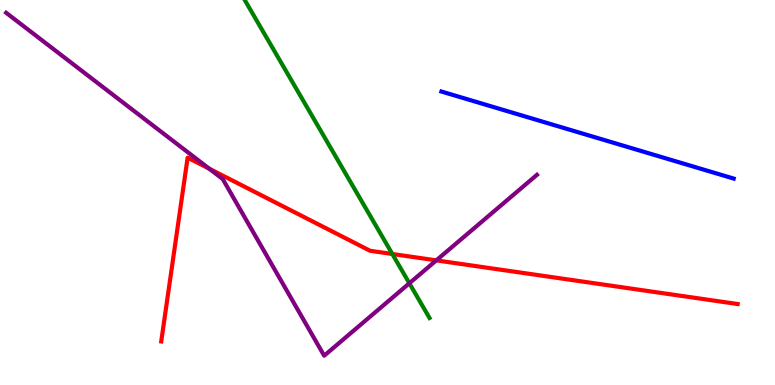[{'lines': ['blue', 'red'], 'intersections': []}, {'lines': ['green', 'red'], 'intersections': [{'x': 5.06, 'y': 3.4}]}, {'lines': ['purple', 'red'], 'intersections': [{'x': 2.7, 'y': 5.62}, {'x': 5.63, 'y': 3.24}]}, {'lines': ['blue', 'green'], 'intersections': []}, {'lines': ['blue', 'purple'], 'intersections': []}, {'lines': ['green', 'purple'], 'intersections': [{'x': 5.28, 'y': 2.64}]}]